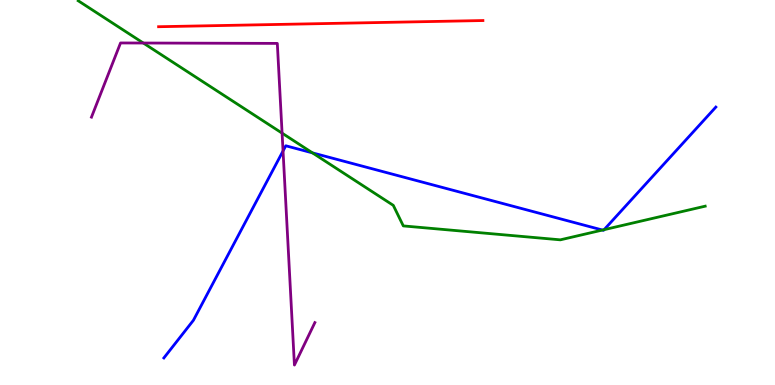[{'lines': ['blue', 'red'], 'intersections': []}, {'lines': ['green', 'red'], 'intersections': []}, {'lines': ['purple', 'red'], 'intersections': []}, {'lines': ['blue', 'green'], 'intersections': [{'x': 4.03, 'y': 6.03}, {'x': 7.77, 'y': 4.02}, {'x': 7.8, 'y': 4.03}]}, {'lines': ['blue', 'purple'], 'intersections': [{'x': 3.65, 'y': 6.08}]}, {'lines': ['green', 'purple'], 'intersections': [{'x': 1.85, 'y': 8.88}, {'x': 3.64, 'y': 6.54}]}]